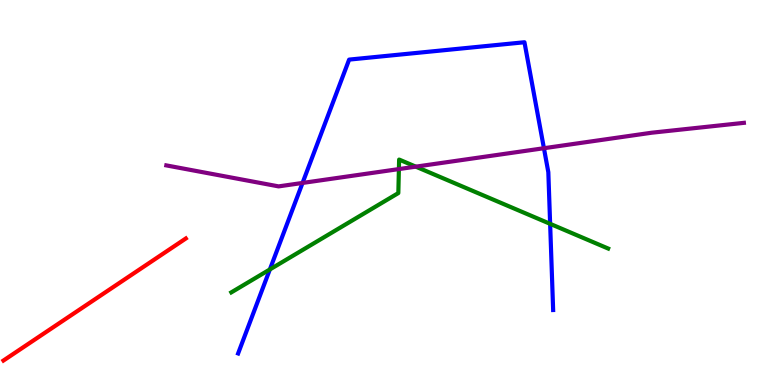[{'lines': ['blue', 'red'], 'intersections': []}, {'lines': ['green', 'red'], 'intersections': []}, {'lines': ['purple', 'red'], 'intersections': []}, {'lines': ['blue', 'green'], 'intersections': [{'x': 3.48, 'y': 3.0}, {'x': 7.1, 'y': 4.19}]}, {'lines': ['blue', 'purple'], 'intersections': [{'x': 3.9, 'y': 5.25}, {'x': 7.02, 'y': 6.15}]}, {'lines': ['green', 'purple'], 'intersections': [{'x': 5.15, 'y': 5.61}, {'x': 5.37, 'y': 5.67}]}]